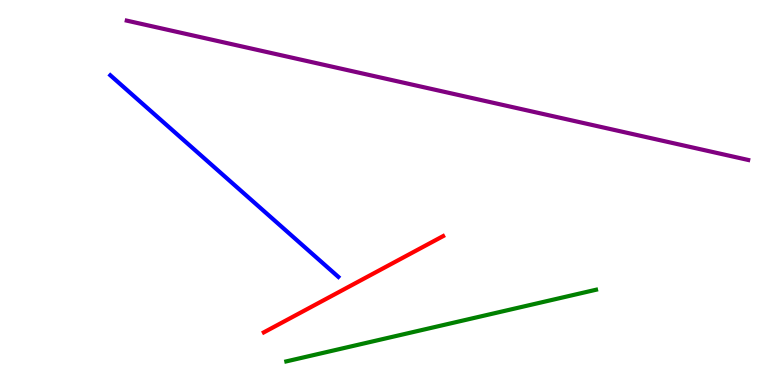[{'lines': ['blue', 'red'], 'intersections': []}, {'lines': ['green', 'red'], 'intersections': []}, {'lines': ['purple', 'red'], 'intersections': []}, {'lines': ['blue', 'green'], 'intersections': []}, {'lines': ['blue', 'purple'], 'intersections': []}, {'lines': ['green', 'purple'], 'intersections': []}]